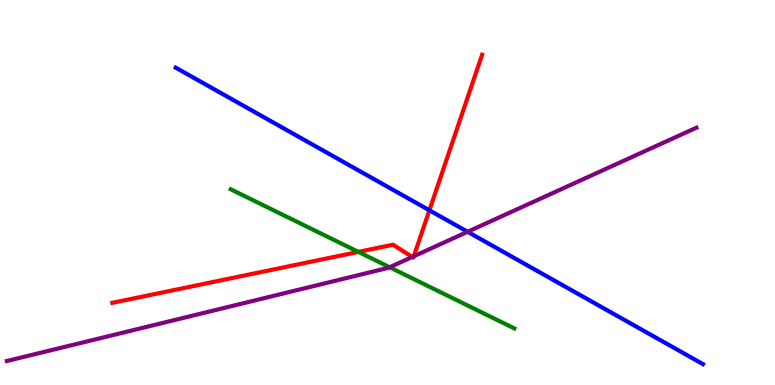[{'lines': ['blue', 'red'], 'intersections': [{'x': 5.54, 'y': 4.54}]}, {'lines': ['green', 'red'], 'intersections': [{'x': 4.62, 'y': 3.46}]}, {'lines': ['purple', 'red'], 'intersections': [{'x': 5.32, 'y': 3.33}, {'x': 5.34, 'y': 3.34}]}, {'lines': ['blue', 'green'], 'intersections': []}, {'lines': ['blue', 'purple'], 'intersections': [{'x': 6.03, 'y': 3.98}]}, {'lines': ['green', 'purple'], 'intersections': [{'x': 5.03, 'y': 3.06}]}]